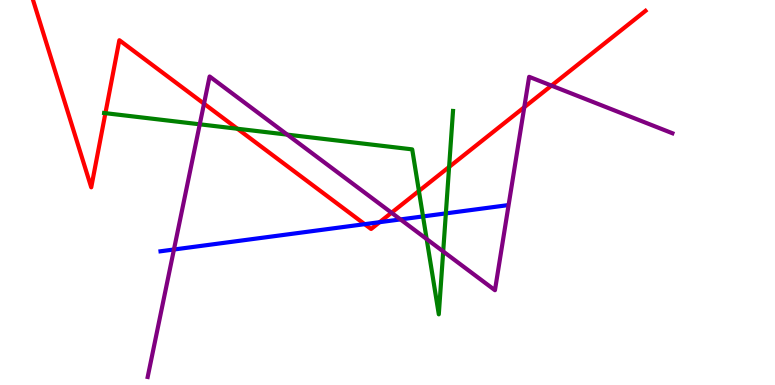[{'lines': ['blue', 'red'], 'intersections': [{'x': 4.71, 'y': 4.18}, {'x': 4.9, 'y': 4.23}]}, {'lines': ['green', 'red'], 'intersections': [{'x': 1.36, 'y': 7.06}, {'x': 3.06, 'y': 6.66}, {'x': 5.41, 'y': 5.04}, {'x': 5.79, 'y': 5.66}]}, {'lines': ['purple', 'red'], 'intersections': [{'x': 2.63, 'y': 7.31}, {'x': 5.05, 'y': 4.47}, {'x': 6.76, 'y': 7.22}, {'x': 7.12, 'y': 7.78}]}, {'lines': ['blue', 'green'], 'intersections': [{'x': 5.46, 'y': 4.38}, {'x': 5.75, 'y': 4.46}]}, {'lines': ['blue', 'purple'], 'intersections': [{'x': 2.24, 'y': 3.52}, {'x': 5.17, 'y': 4.3}]}, {'lines': ['green', 'purple'], 'intersections': [{'x': 2.58, 'y': 6.77}, {'x': 3.71, 'y': 6.5}, {'x': 5.51, 'y': 3.79}, {'x': 5.72, 'y': 3.47}]}]